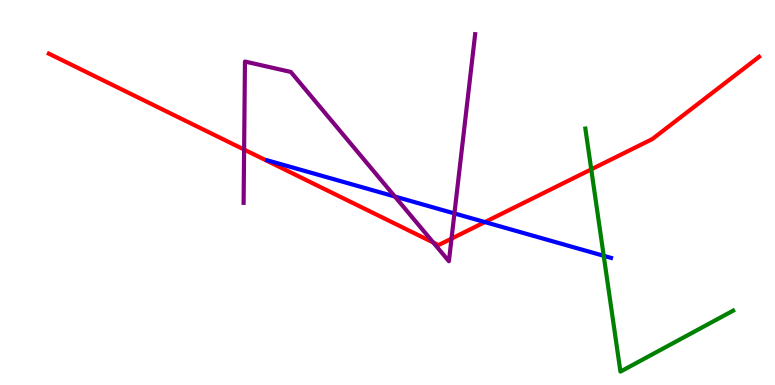[{'lines': ['blue', 'red'], 'intersections': [{'x': 6.26, 'y': 4.23}]}, {'lines': ['green', 'red'], 'intersections': [{'x': 7.63, 'y': 5.6}]}, {'lines': ['purple', 'red'], 'intersections': [{'x': 3.15, 'y': 6.11}, {'x': 5.59, 'y': 3.7}, {'x': 5.83, 'y': 3.8}]}, {'lines': ['blue', 'green'], 'intersections': [{'x': 7.79, 'y': 3.36}]}, {'lines': ['blue', 'purple'], 'intersections': [{'x': 5.09, 'y': 4.9}, {'x': 5.86, 'y': 4.46}]}, {'lines': ['green', 'purple'], 'intersections': []}]